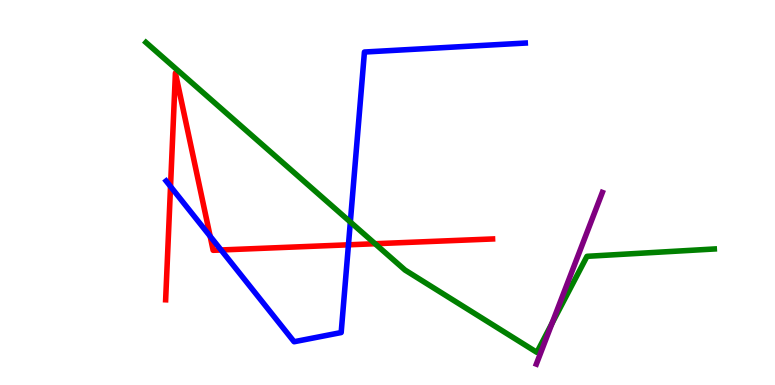[{'lines': ['blue', 'red'], 'intersections': [{'x': 2.2, 'y': 5.16}, {'x': 2.71, 'y': 3.86}, {'x': 2.85, 'y': 3.51}, {'x': 4.5, 'y': 3.64}]}, {'lines': ['green', 'red'], 'intersections': [{'x': 4.84, 'y': 3.67}]}, {'lines': ['purple', 'red'], 'intersections': []}, {'lines': ['blue', 'green'], 'intersections': [{'x': 4.52, 'y': 4.23}]}, {'lines': ['blue', 'purple'], 'intersections': []}, {'lines': ['green', 'purple'], 'intersections': [{'x': 7.12, 'y': 1.6}]}]